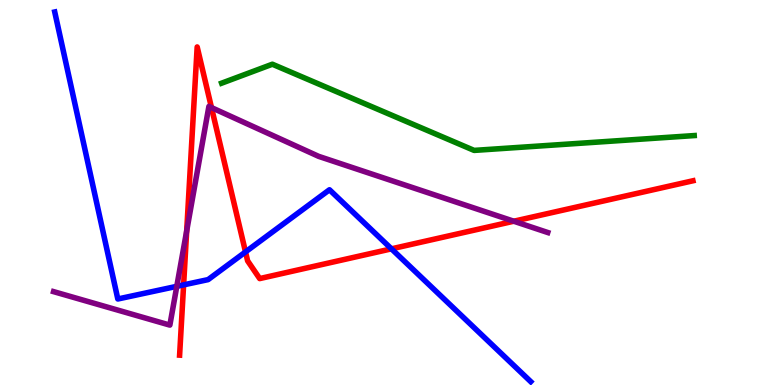[{'lines': ['blue', 'red'], 'intersections': [{'x': 2.37, 'y': 2.6}, {'x': 3.17, 'y': 3.46}, {'x': 5.05, 'y': 3.54}]}, {'lines': ['green', 'red'], 'intersections': []}, {'lines': ['purple', 'red'], 'intersections': [{'x': 2.41, 'y': 4.0}, {'x': 2.73, 'y': 7.21}, {'x': 6.63, 'y': 4.25}]}, {'lines': ['blue', 'green'], 'intersections': []}, {'lines': ['blue', 'purple'], 'intersections': [{'x': 2.28, 'y': 2.56}]}, {'lines': ['green', 'purple'], 'intersections': []}]